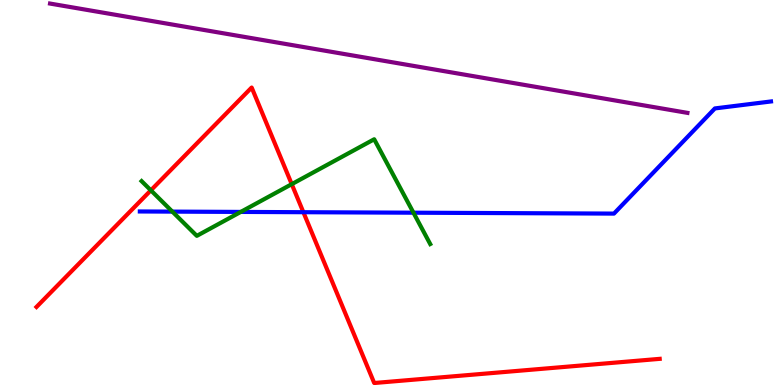[{'lines': ['blue', 'red'], 'intersections': [{'x': 3.91, 'y': 4.49}]}, {'lines': ['green', 'red'], 'intersections': [{'x': 1.95, 'y': 5.06}, {'x': 3.76, 'y': 5.22}]}, {'lines': ['purple', 'red'], 'intersections': []}, {'lines': ['blue', 'green'], 'intersections': [{'x': 2.22, 'y': 4.5}, {'x': 3.11, 'y': 4.5}, {'x': 5.33, 'y': 4.48}]}, {'lines': ['blue', 'purple'], 'intersections': []}, {'lines': ['green', 'purple'], 'intersections': []}]